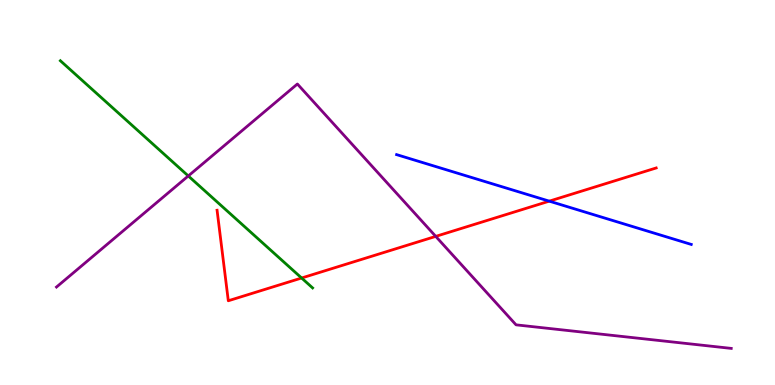[{'lines': ['blue', 'red'], 'intersections': [{'x': 7.09, 'y': 4.78}]}, {'lines': ['green', 'red'], 'intersections': [{'x': 3.89, 'y': 2.78}]}, {'lines': ['purple', 'red'], 'intersections': [{'x': 5.62, 'y': 3.86}]}, {'lines': ['blue', 'green'], 'intersections': []}, {'lines': ['blue', 'purple'], 'intersections': []}, {'lines': ['green', 'purple'], 'intersections': [{'x': 2.43, 'y': 5.43}]}]